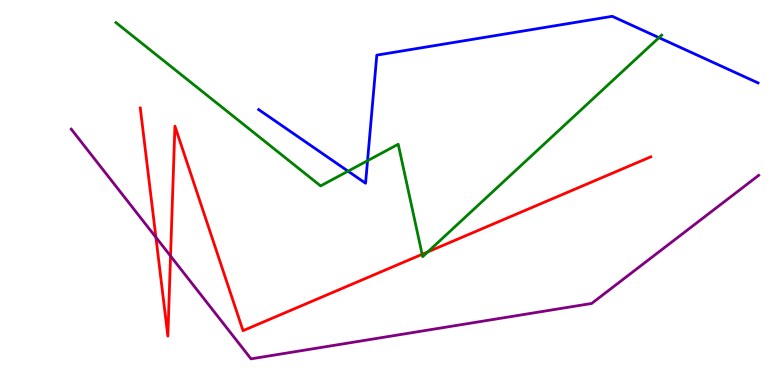[{'lines': ['blue', 'red'], 'intersections': []}, {'lines': ['green', 'red'], 'intersections': [{'x': 5.45, 'y': 3.39}, {'x': 5.52, 'y': 3.46}]}, {'lines': ['purple', 'red'], 'intersections': [{'x': 2.01, 'y': 3.84}, {'x': 2.2, 'y': 3.35}]}, {'lines': ['blue', 'green'], 'intersections': [{'x': 4.49, 'y': 5.55}, {'x': 4.74, 'y': 5.83}, {'x': 8.5, 'y': 9.02}]}, {'lines': ['blue', 'purple'], 'intersections': []}, {'lines': ['green', 'purple'], 'intersections': []}]